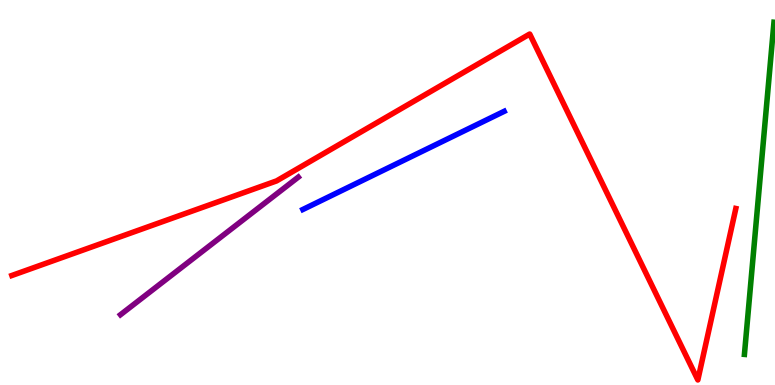[{'lines': ['blue', 'red'], 'intersections': []}, {'lines': ['green', 'red'], 'intersections': []}, {'lines': ['purple', 'red'], 'intersections': []}, {'lines': ['blue', 'green'], 'intersections': []}, {'lines': ['blue', 'purple'], 'intersections': []}, {'lines': ['green', 'purple'], 'intersections': []}]